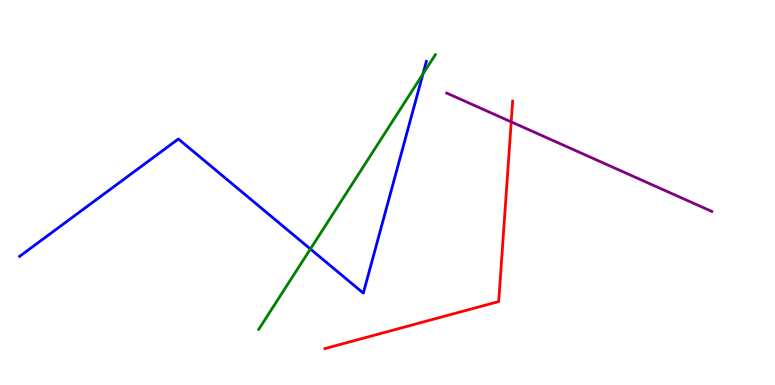[{'lines': ['blue', 'red'], 'intersections': []}, {'lines': ['green', 'red'], 'intersections': []}, {'lines': ['purple', 'red'], 'intersections': [{'x': 6.6, 'y': 6.83}]}, {'lines': ['blue', 'green'], 'intersections': [{'x': 4.01, 'y': 3.53}, {'x': 5.46, 'y': 8.08}]}, {'lines': ['blue', 'purple'], 'intersections': []}, {'lines': ['green', 'purple'], 'intersections': []}]